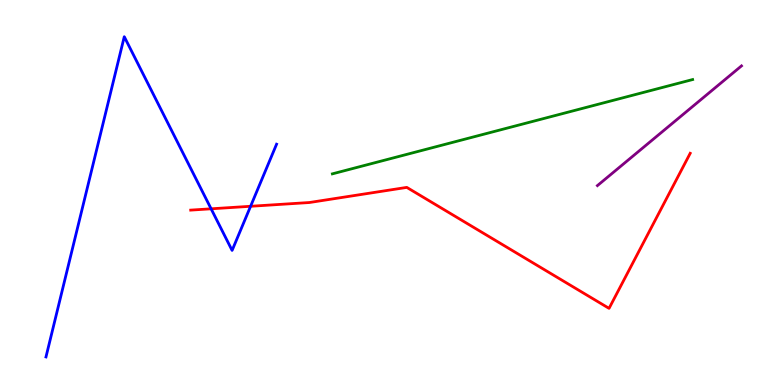[{'lines': ['blue', 'red'], 'intersections': [{'x': 2.72, 'y': 4.58}, {'x': 3.23, 'y': 4.64}]}, {'lines': ['green', 'red'], 'intersections': []}, {'lines': ['purple', 'red'], 'intersections': []}, {'lines': ['blue', 'green'], 'intersections': []}, {'lines': ['blue', 'purple'], 'intersections': []}, {'lines': ['green', 'purple'], 'intersections': []}]